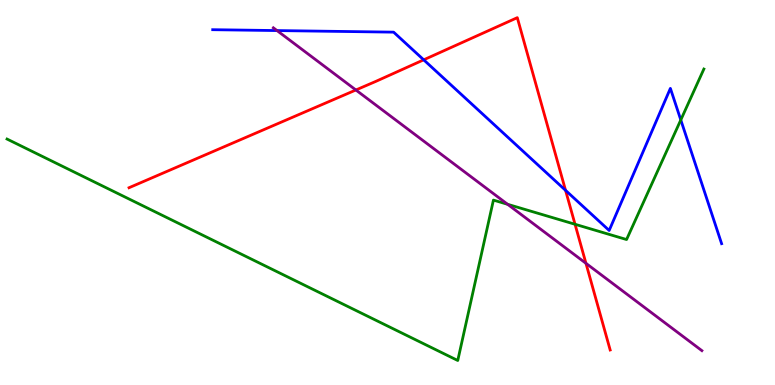[{'lines': ['blue', 'red'], 'intersections': [{'x': 5.47, 'y': 8.45}, {'x': 7.3, 'y': 5.06}]}, {'lines': ['green', 'red'], 'intersections': [{'x': 7.42, 'y': 4.17}]}, {'lines': ['purple', 'red'], 'intersections': [{'x': 4.59, 'y': 7.66}, {'x': 7.56, 'y': 3.16}]}, {'lines': ['blue', 'green'], 'intersections': [{'x': 8.78, 'y': 6.88}]}, {'lines': ['blue', 'purple'], 'intersections': [{'x': 3.57, 'y': 9.21}]}, {'lines': ['green', 'purple'], 'intersections': [{'x': 6.55, 'y': 4.69}]}]